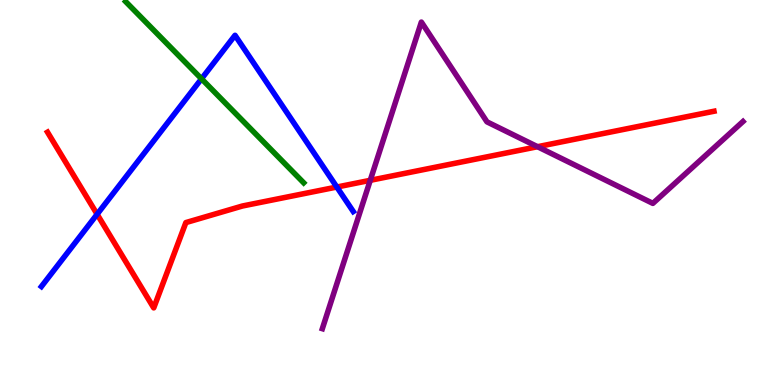[{'lines': ['blue', 'red'], 'intersections': [{'x': 1.25, 'y': 4.44}, {'x': 4.35, 'y': 5.14}]}, {'lines': ['green', 'red'], 'intersections': []}, {'lines': ['purple', 'red'], 'intersections': [{'x': 4.78, 'y': 5.32}, {'x': 6.94, 'y': 6.19}]}, {'lines': ['blue', 'green'], 'intersections': [{'x': 2.6, 'y': 7.95}]}, {'lines': ['blue', 'purple'], 'intersections': []}, {'lines': ['green', 'purple'], 'intersections': []}]